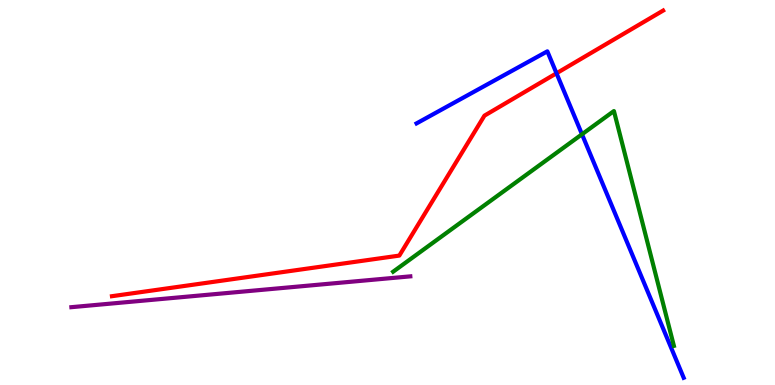[{'lines': ['blue', 'red'], 'intersections': [{'x': 7.18, 'y': 8.1}]}, {'lines': ['green', 'red'], 'intersections': []}, {'lines': ['purple', 'red'], 'intersections': []}, {'lines': ['blue', 'green'], 'intersections': [{'x': 7.51, 'y': 6.51}]}, {'lines': ['blue', 'purple'], 'intersections': []}, {'lines': ['green', 'purple'], 'intersections': []}]